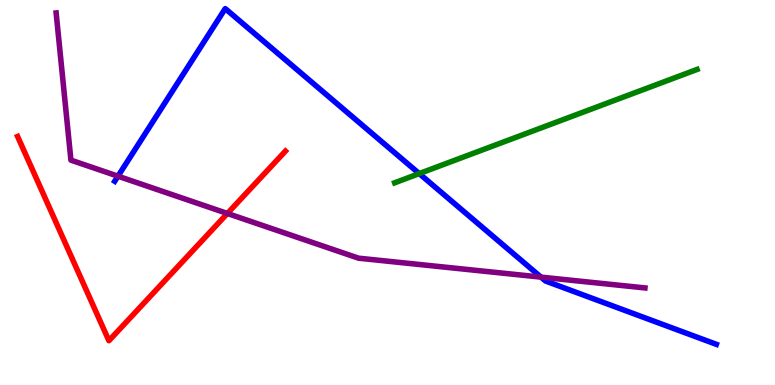[{'lines': ['blue', 'red'], 'intersections': []}, {'lines': ['green', 'red'], 'intersections': []}, {'lines': ['purple', 'red'], 'intersections': [{'x': 2.93, 'y': 4.46}]}, {'lines': ['blue', 'green'], 'intersections': [{'x': 5.41, 'y': 5.49}]}, {'lines': ['blue', 'purple'], 'intersections': [{'x': 1.52, 'y': 5.42}, {'x': 6.98, 'y': 2.8}]}, {'lines': ['green', 'purple'], 'intersections': []}]